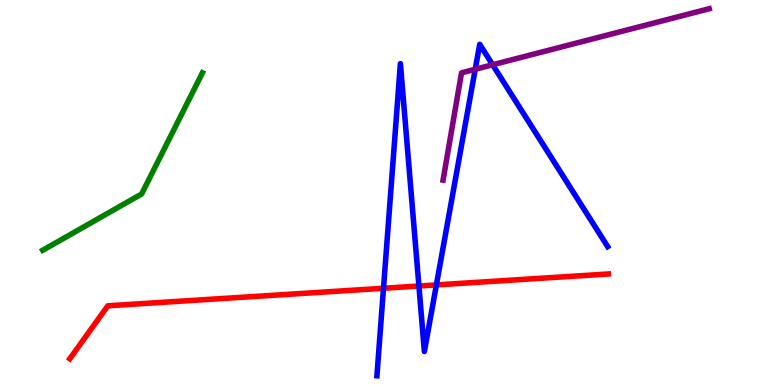[{'lines': ['blue', 'red'], 'intersections': [{'x': 4.95, 'y': 2.51}, {'x': 5.41, 'y': 2.57}, {'x': 5.63, 'y': 2.6}]}, {'lines': ['green', 'red'], 'intersections': []}, {'lines': ['purple', 'red'], 'intersections': []}, {'lines': ['blue', 'green'], 'intersections': []}, {'lines': ['blue', 'purple'], 'intersections': [{'x': 6.13, 'y': 8.2}, {'x': 6.36, 'y': 8.32}]}, {'lines': ['green', 'purple'], 'intersections': []}]